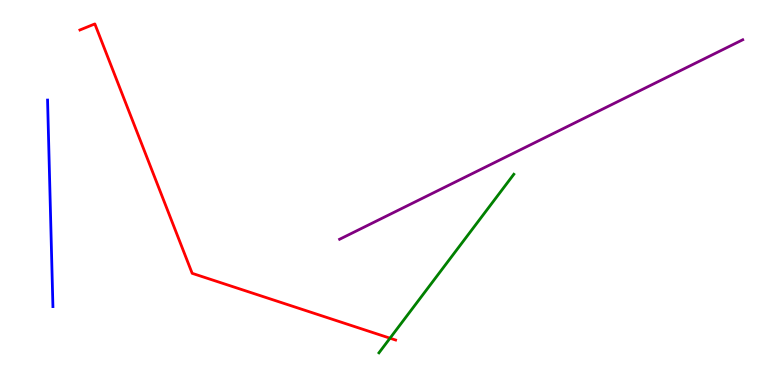[{'lines': ['blue', 'red'], 'intersections': []}, {'lines': ['green', 'red'], 'intersections': [{'x': 5.03, 'y': 1.22}]}, {'lines': ['purple', 'red'], 'intersections': []}, {'lines': ['blue', 'green'], 'intersections': []}, {'lines': ['blue', 'purple'], 'intersections': []}, {'lines': ['green', 'purple'], 'intersections': []}]